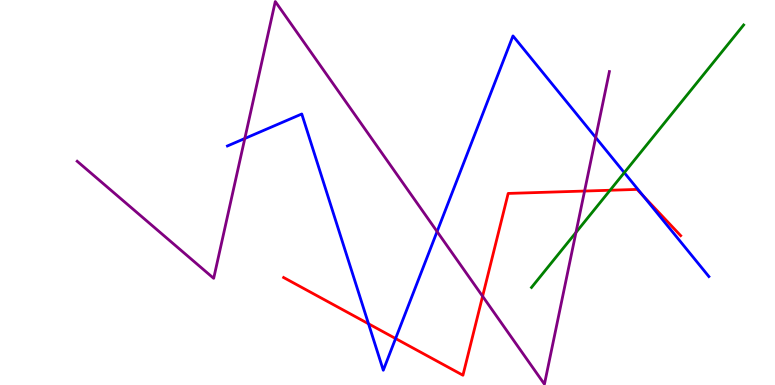[{'lines': ['blue', 'red'], 'intersections': [{'x': 4.76, 'y': 1.59}, {'x': 5.1, 'y': 1.21}, {'x': 8.3, 'y': 4.91}]}, {'lines': ['green', 'red'], 'intersections': [{'x': 7.87, 'y': 5.06}]}, {'lines': ['purple', 'red'], 'intersections': [{'x': 6.23, 'y': 2.3}, {'x': 7.54, 'y': 5.04}]}, {'lines': ['blue', 'green'], 'intersections': [{'x': 8.06, 'y': 5.52}]}, {'lines': ['blue', 'purple'], 'intersections': [{'x': 3.16, 'y': 6.4}, {'x': 5.64, 'y': 3.99}, {'x': 7.69, 'y': 6.43}]}, {'lines': ['green', 'purple'], 'intersections': [{'x': 7.43, 'y': 3.96}]}]